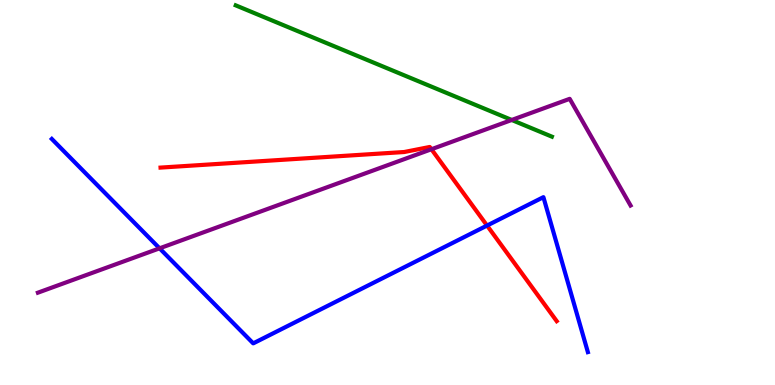[{'lines': ['blue', 'red'], 'intersections': [{'x': 6.28, 'y': 4.14}]}, {'lines': ['green', 'red'], 'intersections': []}, {'lines': ['purple', 'red'], 'intersections': [{'x': 5.57, 'y': 6.12}]}, {'lines': ['blue', 'green'], 'intersections': []}, {'lines': ['blue', 'purple'], 'intersections': [{'x': 2.06, 'y': 3.55}]}, {'lines': ['green', 'purple'], 'intersections': [{'x': 6.6, 'y': 6.88}]}]